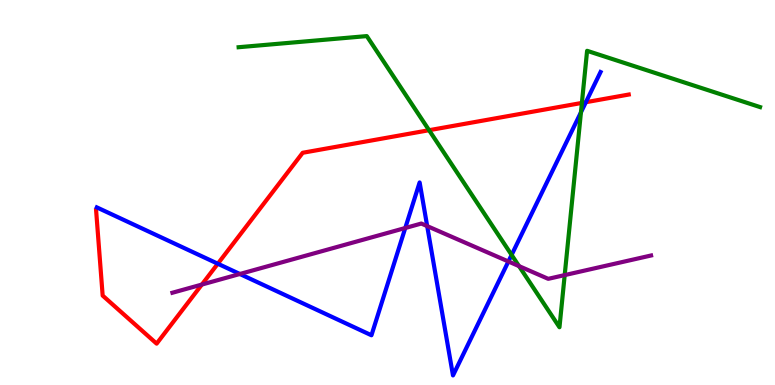[{'lines': ['blue', 'red'], 'intersections': [{'x': 2.81, 'y': 3.15}, {'x': 7.56, 'y': 7.35}]}, {'lines': ['green', 'red'], 'intersections': [{'x': 5.54, 'y': 6.62}, {'x': 7.51, 'y': 7.33}]}, {'lines': ['purple', 'red'], 'intersections': [{'x': 2.6, 'y': 2.61}]}, {'lines': ['blue', 'green'], 'intersections': [{'x': 6.6, 'y': 3.38}, {'x': 7.5, 'y': 7.08}]}, {'lines': ['blue', 'purple'], 'intersections': [{'x': 3.09, 'y': 2.88}, {'x': 5.23, 'y': 4.08}, {'x': 5.51, 'y': 4.13}, {'x': 6.56, 'y': 3.21}]}, {'lines': ['green', 'purple'], 'intersections': [{'x': 6.7, 'y': 3.09}, {'x': 7.29, 'y': 2.85}]}]